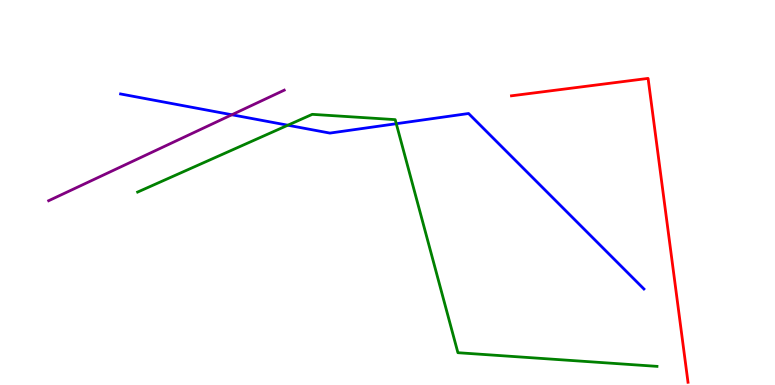[{'lines': ['blue', 'red'], 'intersections': []}, {'lines': ['green', 'red'], 'intersections': []}, {'lines': ['purple', 'red'], 'intersections': []}, {'lines': ['blue', 'green'], 'intersections': [{'x': 3.71, 'y': 6.75}, {'x': 5.11, 'y': 6.79}]}, {'lines': ['blue', 'purple'], 'intersections': [{'x': 2.99, 'y': 7.02}]}, {'lines': ['green', 'purple'], 'intersections': []}]